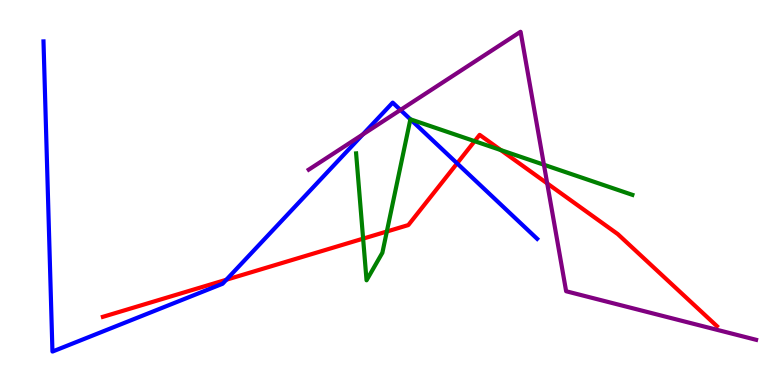[{'lines': ['blue', 'red'], 'intersections': [{'x': 2.92, 'y': 2.73}, {'x': 5.9, 'y': 5.76}]}, {'lines': ['green', 'red'], 'intersections': [{'x': 4.69, 'y': 3.8}, {'x': 4.99, 'y': 3.99}, {'x': 6.12, 'y': 6.33}, {'x': 6.46, 'y': 6.1}]}, {'lines': ['purple', 'red'], 'intersections': [{'x': 7.06, 'y': 5.24}]}, {'lines': ['blue', 'green'], 'intersections': [{'x': 5.3, 'y': 6.9}]}, {'lines': ['blue', 'purple'], 'intersections': [{'x': 4.68, 'y': 6.51}, {'x': 5.17, 'y': 7.14}]}, {'lines': ['green', 'purple'], 'intersections': [{'x': 7.02, 'y': 5.72}]}]